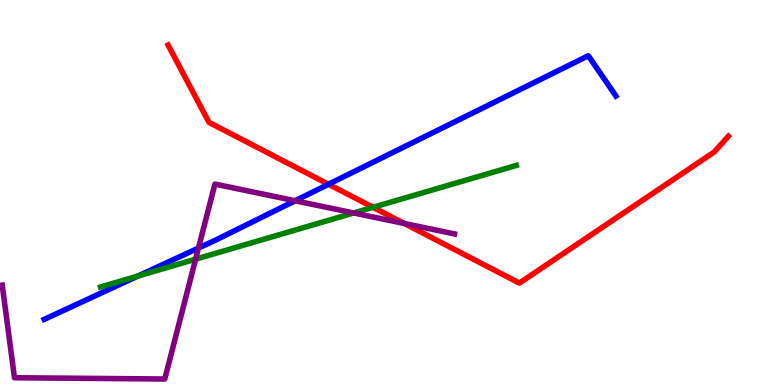[{'lines': ['blue', 'red'], 'intersections': [{'x': 4.24, 'y': 5.21}]}, {'lines': ['green', 'red'], 'intersections': [{'x': 4.81, 'y': 4.62}]}, {'lines': ['purple', 'red'], 'intersections': [{'x': 5.22, 'y': 4.2}]}, {'lines': ['blue', 'green'], 'intersections': [{'x': 1.78, 'y': 2.83}]}, {'lines': ['blue', 'purple'], 'intersections': [{'x': 2.56, 'y': 3.56}, {'x': 3.81, 'y': 4.79}]}, {'lines': ['green', 'purple'], 'intersections': [{'x': 2.52, 'y': 3.27}, {'x': 4.56, 'y': 4.47}]}]